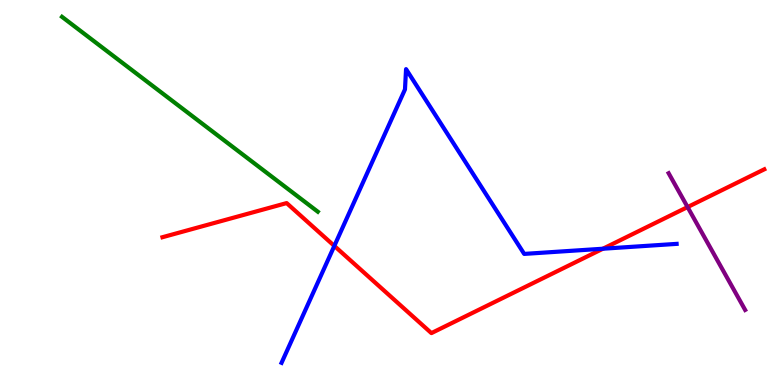[{'lines': ['blue', 'red'], 'intersections': [{'x': 4.31, 'y': 3.61}, {'x': 7.78, 'y': 3.54}]}, {'lines': ['green', 'red'], 'intersections': []}, {'lines': ['purple', 'red'], 'intersections': [{'x': 8.87, 'y': 4.62}]}, {'lines': ['blue', 'green'], 'intersections': []}, {'lines': ['blue', 'purple'], 'intersections': []}, {'lines': ['green', 'purple'], 'intersections': []}]